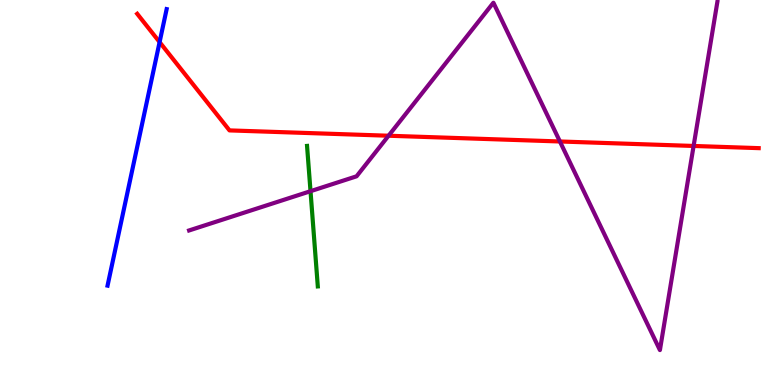[{'lines': ['blue', 'red'], 'intersections': [{'x': 2.06, 'y': 8.91}]}, {'lines': ['green', 'red'], 'intersections': []}, {'lines': ['purple', 'red'], 'intersections': [{'x': 5.01, 'y': 6.47}, {'x': 7.22, 'y': 6.33}, {'x': 8.95, 'y': 6.21}]}, {'lines': ['blue', 'green'], 'intersections': []}, {'lines': ['blue', 'purple'], 'intersections': []}, {'lines': ['green', 'purple'], 'intersections': [{'x': 4.01, 'y': 5.03}]}]